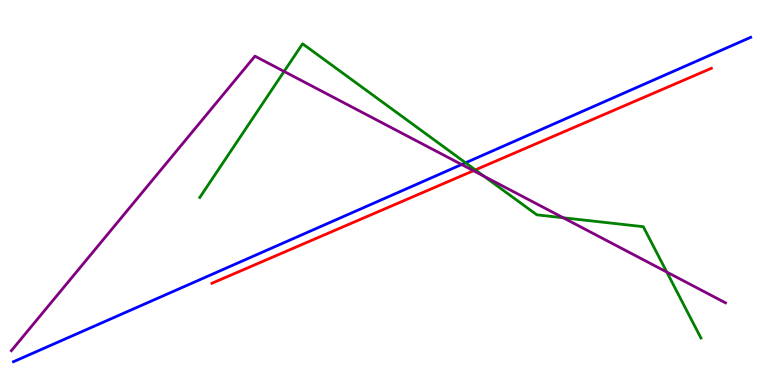[{'lines': ['blue', 'red'], 'intersections': []}, {'lines': ['green', 'red'], 'intersections': [{'x': 6.13, 'y': 5.59}]}, {'lines': ['purple', 'red'], 'intersections': [{'x': 6.11, 'y': 5.57}]}, {'lines': ['blue', 'green'], 'intersections': [{'x': 6.01, 'y': 5.77}]}, {'lines': ['blue', 'purple'], 'intersections': [{'x': 5.96, 'y': 5.73}]}, {'lines': ['green', 'purple'], 'intersections': [{'x': 3.67, 'y': 8.14}, {'x': 6.24, 'y': 5.42}, {'x': 7.27, 'y': 4.34}, {'x': 8.6, 'y': 2.93}]}]